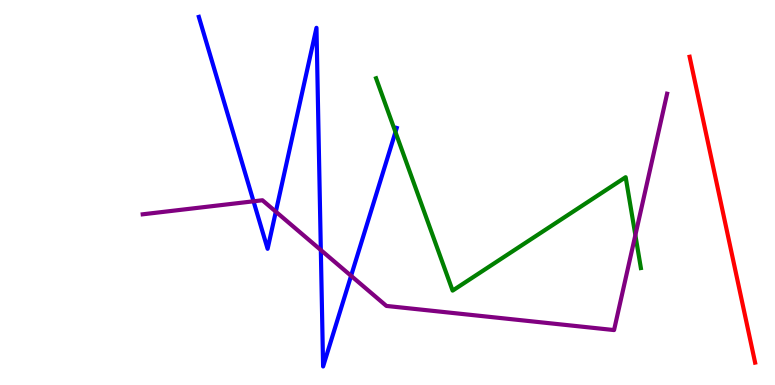[{'lines': ['blue', 'red'], 'intersections': []}, {'lines': ['green', 'red'], 'intersections': []}, {'lines': ['purple', 'red'], 'intersections': []}, {'lines': ['blue', 'green'], 'intersections': [{'x': 5.1, 'y': 6.57}]}, {'lines': ['blue', 'purple'], 'intersections': [{'x': 3.27, 'y': 4.77}, {'x': 3.56, 'y': 4.5}, {'x': 4.14, 'y': 3.51}, {'x': 4.53, 'y': 2.84}]}, {'lines': ['green', 'purple'], 'intersections': [{'x': 8.2, 'y': 3.89}]}]